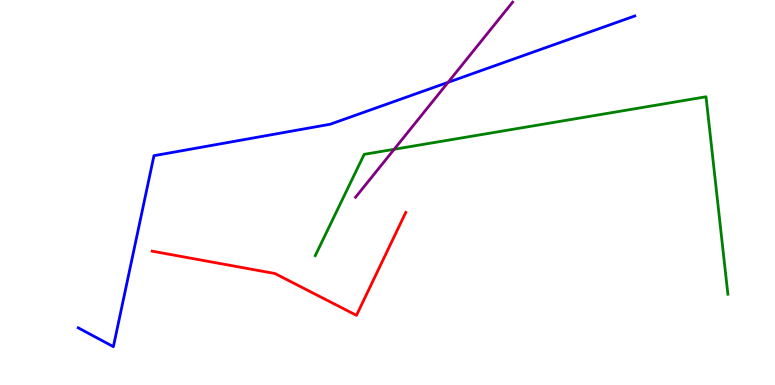[{'lines': ['blue', 'red'], 'intersections': []}, {'lines': ['green', 'red'], 'intersections': []}, {'lines': ['purple', 'red'], 'intersections': []}, {'lines': ['blue', 'green'], 'intersections': []}, {'lines': ['blue', 'purple'], 'intersections': [{'x': 5.78, 'y': 7.86}]}, {'lines': ['green', 'purple'], 'intersections': [{'x': 5.09, 'y': 6.12}]}]